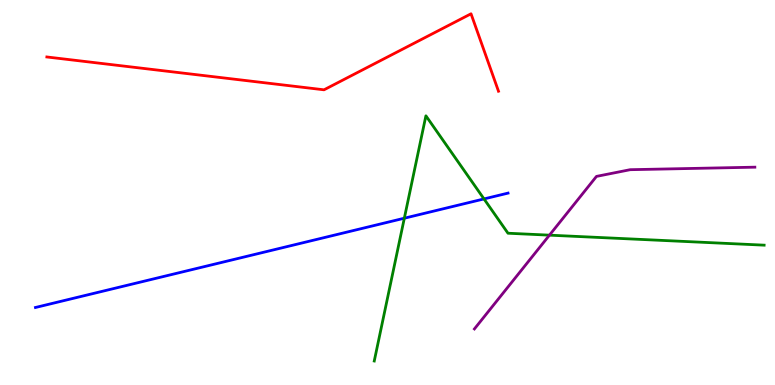[{'lines': ['blue', 'red'], 'intersections': []}, {'lines': ['green', 'red'], 'intersections': []}, {'lines': ['purple', 'red'], 'intersections': []}, {'lines': ['blue', 'green'], 'intersections': [{'x': 5.22, 'y': 4.33}, {'x': 6.25, 'y': 4.83}]}, {'lines': ['blue', 'purple'], 'intersections': []}, {'lines': ['green', 'purple'], 'intersections': [{'x': 7.09, 'y': 3.89}]}]